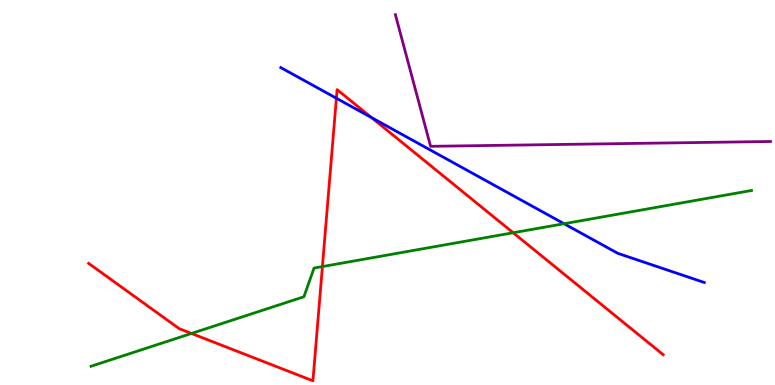[{'lines': ['blue', 'red'], 'intersections': [{'x': 4.34, 'y': 7.45}, {'x': 4.79, 'y': 6.95}]}, {'lines': ['green', 'red'], 'intersections': [{'x': 2.47, 'y': 1.34}, {'x': 4.16, 'y': 3.08}, {'x': 6.62, 'y': 3.95}]}, {'lines': ['purple', 'red'], 'intersections': []}, {'lines': ['blue', 'green'], 'intersections': [{'x': 7.28, 'y': 4.19}]}, {'lines': ['blue', 'purple'], 'intersections': []}, {'lines': ['green', 'purple'], 'intersections': []}]